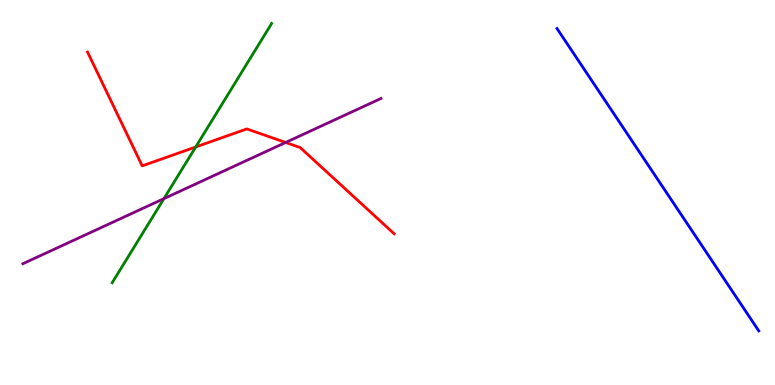[{'lines': ['blue', 'red'], 'intersections': []}, {'lines': ['green', 'red'], 'intersections': [{'x': 2.53, 'y': 6.18}]}, {'lines': ['purple', 'red'], 'intersections': [{'x': 3.69, 'y': 6.3}]}, {'lines': ['blue', 'green'], 'intersections': []}, {'lines': ['blue', 'purple'], 'intersections': []}, {'lines': ['green', 'purple'], 'intersections': [{'x': 2.12, 'y': 4.84}]}]